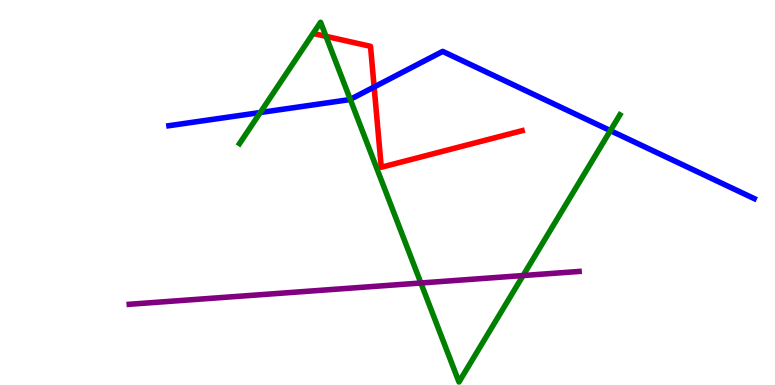[{'lines': ['blue', 'red'], 'intersections': [{'x': 4.83, 'y': 7.74}]}, {'lines': ['green', 'red'], 'intersections': [{'x': 4.21, 'y': 9.06}]}, {'lines': ['purple', 'red'], 'intersections': []}, {'lines': ['blue', 'green'], 'intersections': [{'x': 3.36, 'y': 7.08}, {'x': 4.52, 'y': 7.42}, {'x': 7.88, 'y': 6.61}]}, {'lines': ['blue', 'purple'], 'intersections': []}, {'lines': ['green', 'purple'], 'intersections': [{'x': 5.43, 'y': 2.65}, {'x': 6.75, 'y': 2.84}]}]